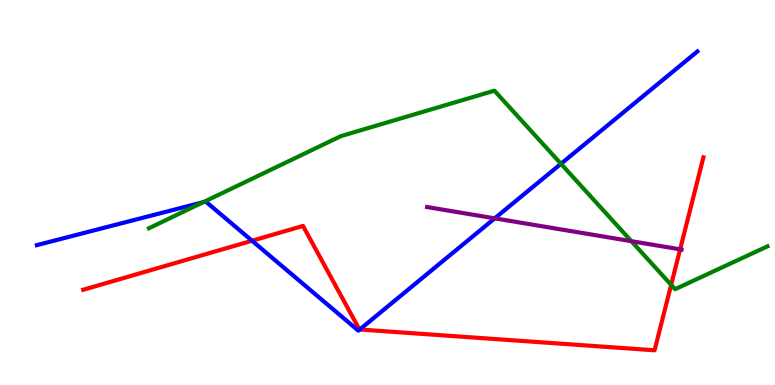[{'lines': ['blue', 'red'], 'intersections': [{'x': 3.25, 'y': 3.75}, {'x': 4.64, 'y': 1.44}]}, {'lines': ['green', 'red'], 'intersections': [{'x': 8.66, 'y': 2.6}]}, {'lines': ['purple', 'red'], 'intersections': [{'x': 8.78, 'y': 3.52}]}, {'lines': ['blue', 'green'], 'intersections': [{'x': 2.62, 'y': 4.75}, {'x': 7.24, 'y': 5.75}]}, {'lines': ['blue', 'purple'], 'intersections': [{'x': 6.38, 'y': 4.33}]}, {'lines': ['green', 'purple'], 'intersections': [{'x': 8.15, 'y': 3.74}]}]